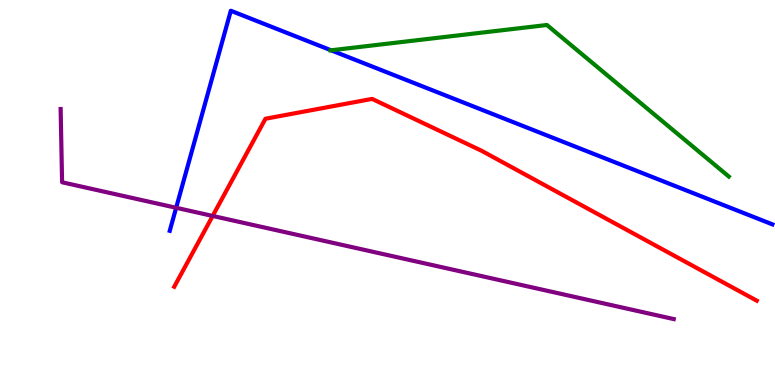[{'lines': ['blue', 'red'], 'intersections': []}, {'lines': ['green', 'red'], 'intersections': []}, {'lines': ['purple', 'red'], 'intersections': [{'x': 2.74, 'y': 4.39}]}, {'lines': ['blue', 'green'], 'intersections': [{'x': 4.27, 'y': 8.69}]}, {'lines': ['blue', 'purple'], 'intersections': [{'x': 2.27, 'y': 4.6}]}, {'lines': ['green', 'purple'], 'intersections': []}]